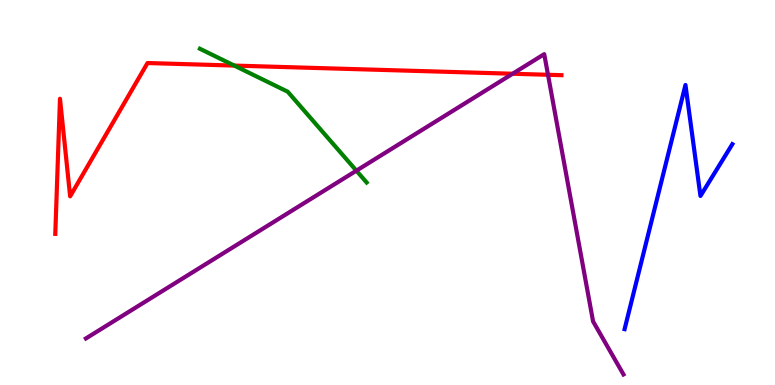[{'lines': ['blue', 'red'], 'intersections': []}, {'lines': ['green', 'red'], 'intersections': [{'x': 3.02, 'y': 8.3}]}, {'lines': ['purple', 'red'], 'intersections': [{'x': 6.61, 'y': 8.08}, {'x': 7.07, 'y': 8.06}]}, {'lines': ['blue', 'green'], 'intersections': []}, {'lines': ['blue', 'purple'], 'intersections': []}, {'lines': ['green', 'purple'], 'intersections': [{'x': 4.6, 'y': 5.57}]}]